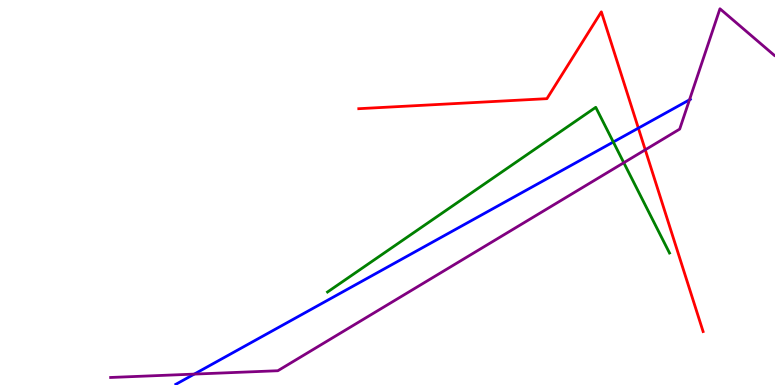[{'lines': ['blue', 'red'], 'intersections': [{'x': 8.24, 'y': 6.67}]}, {'lines': ['green', 'red'], 'intersections': []}, {'lines': ['purple', 'red'], 'intersections': [{'x': 8.33, 'y': 6.11}]}, {'lines': ['blue', 'green'], 'intersections': [{'x': 7.91, 'y': 6.31}]}, {'lines': ['blue', 'purple'], 'intersections': [{'x': 2.51, 'y': 0.283}, {'x': 8.9, 'y': 7.41}]}, {'lines': ['green', 'purple'], 'intersections': [{'x': 8.05, 'y': 5.77}]}]